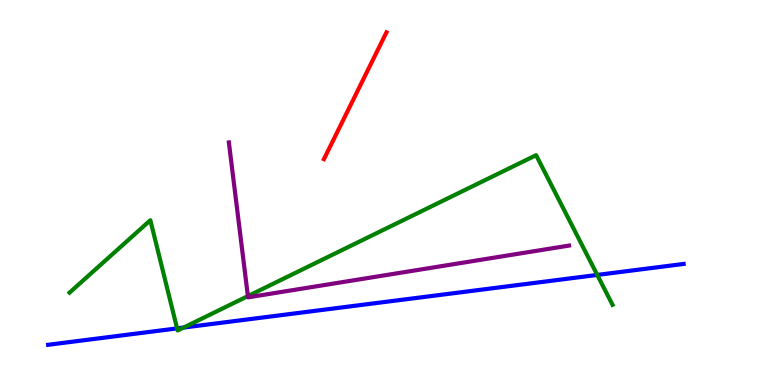[{'lines': ['blue', 'red'], 'intersections': []}, {'lines': ['green', 'red'], 'intersections': []}, {'lines': ['purple', 'red'], 'intersections': []}, {'lines': ['blue', 'green'], 'intersections': [{'x': 2.29, 'y': 1.47}, {'x': 2.37, 'y': 1.49}, {'x': 7.71, 'y': 2.86}]}, {'lines': ['blue', 'purple'], 'intersections': []}, {'lines': ['green', 'purple'], 'intersections': [{'x': 3.2, 'y': 2.31}]}]